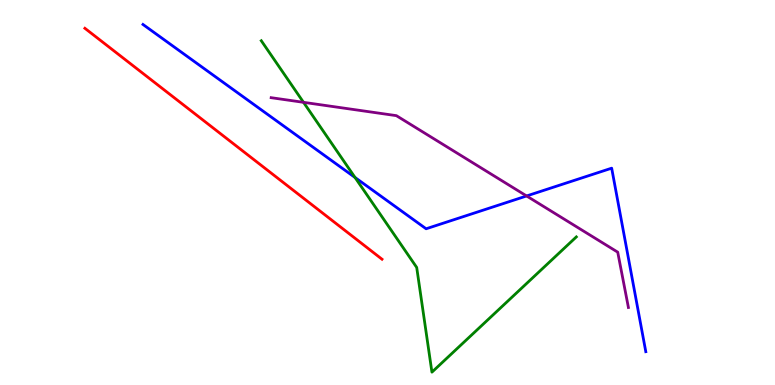[{'lines': ['blue', 'red'], 'intersections': []}, {'lines': ['green', 'red'], 'intersections': []}, {'lines': ['purple', 'red'], 'intersections': []}, {'lines': ['blue', 'green'], 'intersections': [{'x': 4.58, 'y': 5.39}]}, {'lines': ['blue', 'purple'], 'intersections': [{'x': 6.79, 'y': 4.91}]}, {'lines': ['green', 'purple'], 'intersections': [{'x': 3.92, 'y': 7.34}]}]